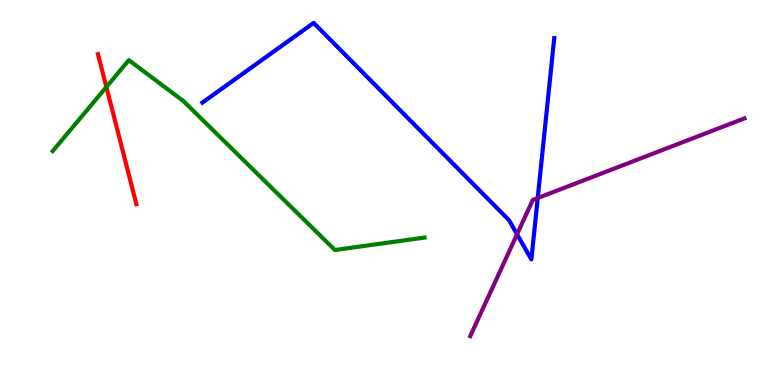[{'lines': ['blue', 'red'], 'intersections': []}, {'lines': ['green', 'red'], 'intersections': [{'x': 1.37, 'y': 7.74}]}, {'lines': ['purple', 'red'], 'intersections': []}, {'lines': ['blue', 'green'], 'intersections': []}, {'lines': ['blue', 'purple'], 'intersections': [{'x': 6.67, 'y': 3.91}, {'x': 6.94, 'y': 4.86}]}, {'lines': ['green', 'purple'], 'intersections': []}]